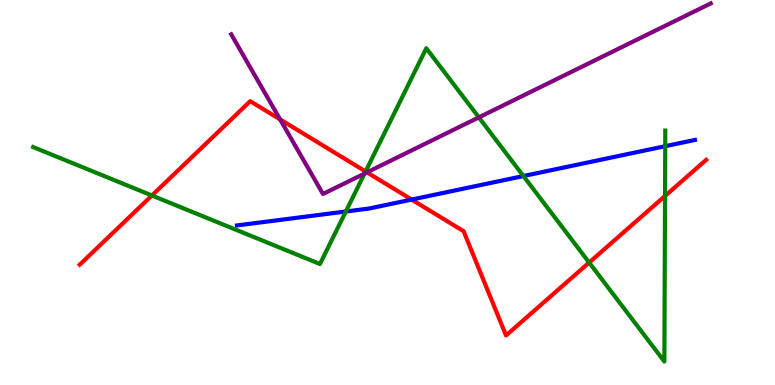[{'lines': ['blue', 'red'], 'intersections': [{'x': 5.31, 'y': 4.82}]}, {'lines': ['green', 'red'], 'intersections': [{'x': 1.96, 'y': 4.92}, {'x': 4.72, 'y': 5.55}, {'x': 7.6, 'y': 3.18}, {'x': 8.58, 'y': 4.91}]}, {'lines': ['purple', 'red'], 'intersections': [{'x': 3.61, 'y': 6.9}, {'x': 4.74, 'y': 5.52}]}, {'lines': ['blue', 'green'], 'intersections': [{'x': 4.46, 'y': 4.51}, {'x': 6.75, 'y': 5.43}, {'x': 8.58, 'y': 6.2}]}, {'lines': ['blue', 'purple'], 'intersections': []}, {'lines': ['green', 'purple'], 'intersections': [{'x': 4.7, 'y': 5.49}, {'x': 6.18, 'y': 6.95}]}]